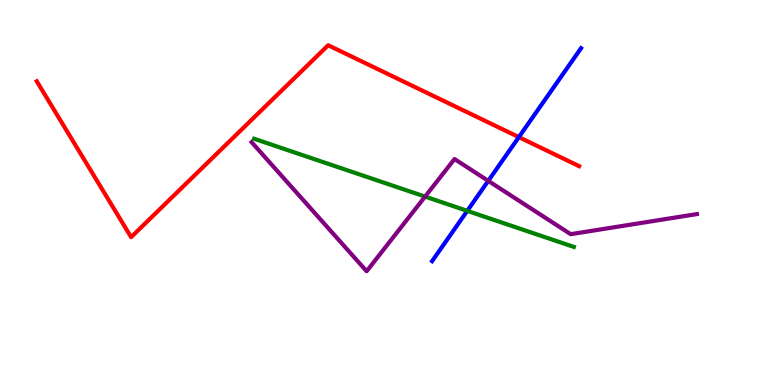[{'lines': ['blue', 'red'], 'intersections': [{'x': 6.69, 'y': 6.44}]}, {'lines': ['green', 'red'], 'intersections': []}, {'lines': ['purple', 'red'], 'intersections': []}, {'lines': ['blue', 'green'], 'intersections': [{'x': 6.03, 'y': 4.52}]}, {'lines': ['blue', 'purple'], 'intersections': [{'x': 6.3, 'y': 5.3}]}, {'lines': ['green', 'purple'], 'intersections': [{'x': 5.48, 'y': 4.89}]}]